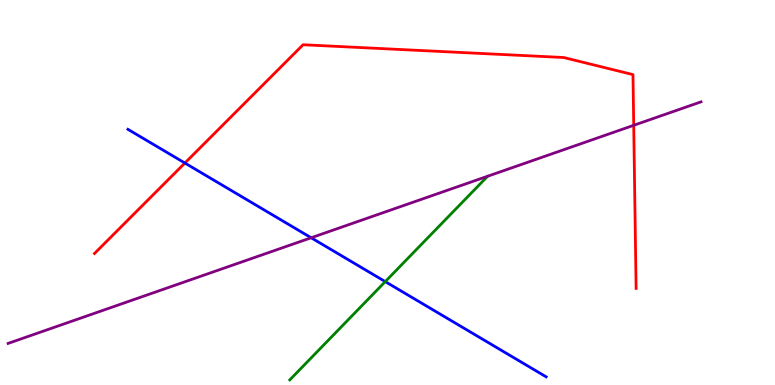[{'lines': ['blue', 'red'], 'intersections': [{'x': 2.39, 'y': 5.77}]}, {'lines': ['green', 'red'], 'intersections': []}, {'lines': ['purple', 'red'], 'intersections': [{'x': 8.18, 'y': 6.75}]}, {'lines': ['blue', 'green'], 'intersections': [{'x': 4.97, 'y': 2.69}]}, {'lines': ['blue', 'purple'], 'intersections': [{'x': 4.01, 'y': 3.82}]}, {'lines': ['green', 'purple'], 'intersections': []}]